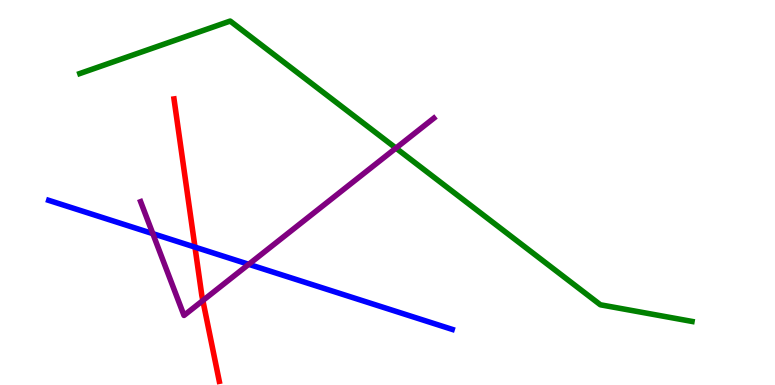[{'lines': ['blue', 'red'], 'intersections': [{'x': 2.52, 'y': 3.58}]}, {'lines': ['green', 'red'], 'intersections': []}, {'lines': ['purple', 'red'], 'intersections': [{'x': 2.62, 'y': 2.19}]}, {'lines': ['blue', 'green'], 'intersections': []}, {'lines': ['blue', 'purple'], 'intersections': [{'x': 1.97, 'y': 3.93}, {'x': 3.21, 'y': 3.13}]}, {'lines': ['green', 'purple'], 'intersections': [{'x': 5.11, 'y': 6.15}]}]